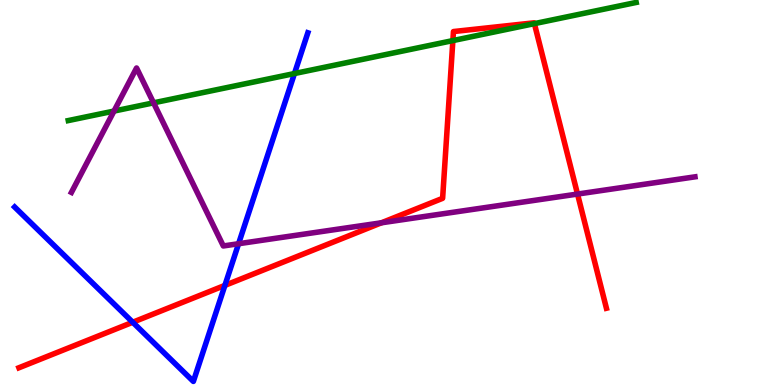[{'lines': ['blue', 'red'], 'intersections': [{'x': 1.71, 'y': 1.63}, {'x': 2.9, 'y': 2.59}]}, {'lines': ['green', 'red'], 'intersections': [{'x': 5.84, 'y': 8.95}, {'x': 6.9, 'y': 9.39}]}, {'lines': ['purple', 'red'], 'intersections': [{'x': 4.92, 'y': 4.21}, {'x': 7.45, 'y': 4.96}]}, {'lines': ['blue', 'green'], 'intersections': [{'x': 3.8, 'y': 8.09}]}, {'lines': ['blue', 'purple'], 'intersections': [{'x': 3.08, 'y': 3.67}]}, {'lines': ['green', 'purple'], 'intersections': [{'x': 1.47, 'y': 7.12}, {'x': 1.98, 'y': 7.33}]}]